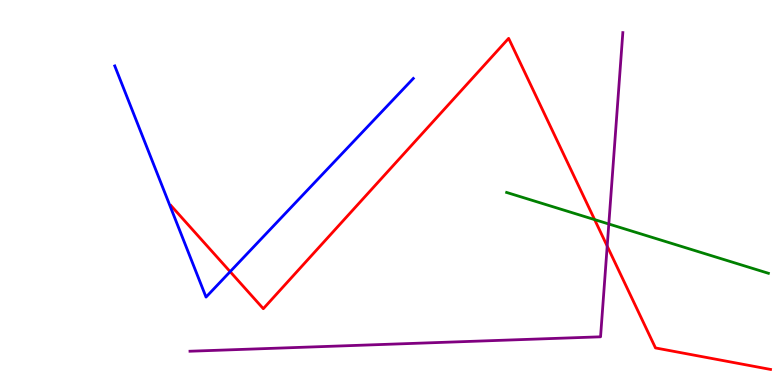[{'lines': ['blue', 'red'], 'intersections': [{'x': 2.97, 'y': 2.94}]}, {'lines': ['green', 'red'], 'intersections': [{'x': 7.67, 'y': 4.3}]}, {'lines': ['purple', 'red'], 'intersections': [{'x': 7.83, 'y': 3.61}]}, {'lines': ['blue', 'green'], 'intersections': []}, {'lines': ['blue', 'purple'], 'intersections': []}, {'lines': ['green', 'purple'], 'intersections': [{'x': 7.86, 'y': 4.18}]}]